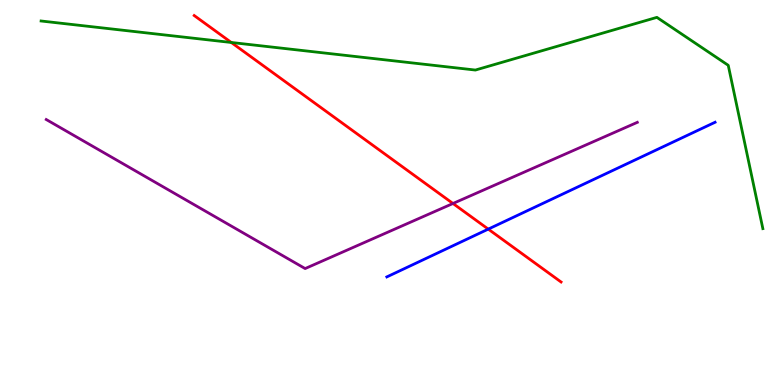[{'lines': ['blue', 'red'], 'intersections': [{'x': 6.3, 'y': 4.05}]}, {'lines': ['green', 'red'], 'intersections': [{'x': 2.98, 'y': 8.9}]}, {'lines': ['purple', 'red'], 'intersections': [{'x': 5.84, 'y': 4.71}]}, {'lines': ['blue', 'green'], 'intersections': []}, {'lines': ['blue', 'purple'], 'intersections': []}, {'lines': ['green', 'purple'], 'intersections': []}]